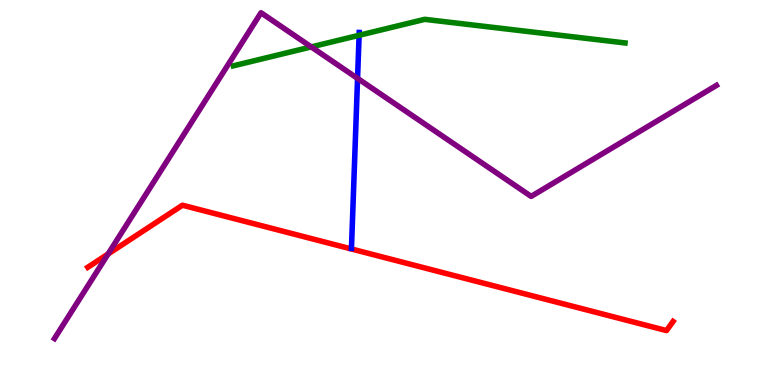[{'lines': ['blue', 'red'], 'intersections': []}, {'lines': ['green', 'red'], 'intersections': []}, {'lines': ['purple', 'red'], 'intersections': [{'x': 1.39, 'y': 3.4}]}, {'lines': ['blue', 'green'], 'intersections': [{'x': 4.63, 'y': 9.08}]}, {'lines': ['blue', 'purple'], 'intersections': [{'x': 4.61, 'y': 7.96}]}, {'lines': ['green', 'purple'], 'intersections': [{'x': 4.02, 'y': 8.78}]}]